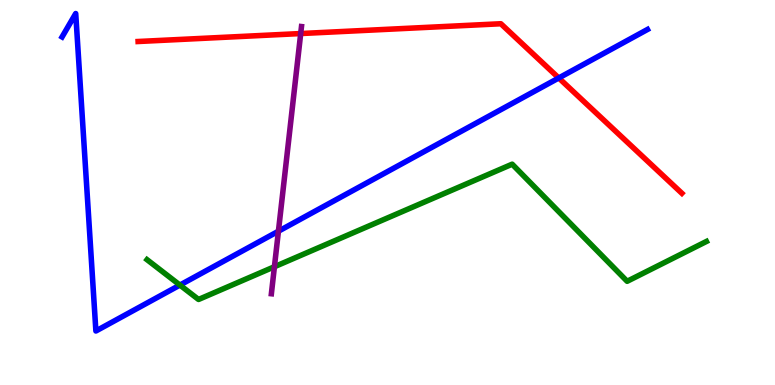[{'lines': ['blue', 'red'], 'intersections': [{'x': 7.21, 'y': 7.97}]}, {'lines': ['green', 'red'], 'intersections': []}, {'lines': ['purple', 'red'], 'intersections': [{'x': 3.88, 'y': 9.13}]}, {'lines': ['blue', 'green'], 'intersections': [{'x': 2.32, 'y': 2.6}]}, {'lines': ['blue', 'purple'], 'intersections': [{'x': 3.59, 'y': 3.99}]}, {'lines': ['green', 'purple'], 'intersections': [{'x': 3.54, 'y': 3.07}]}]